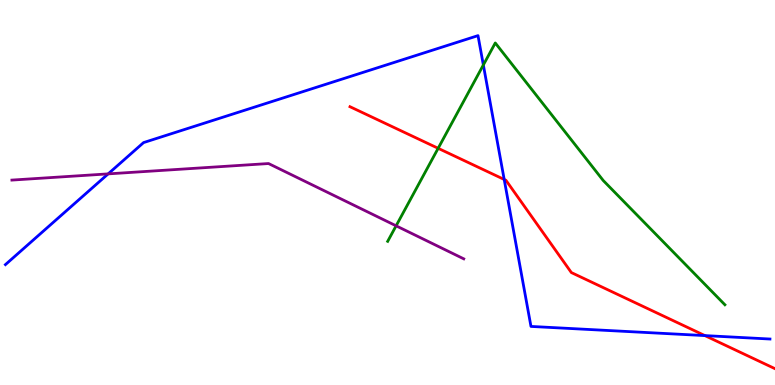[{'lines': ['blue', 'red'], 'intersections': [{'x': 6.51, 'y': 5.34}, {'x': 9.1, 'y': 1.28}]}, {'lines': ['green', 'red'], 'intersections': [{'x': 5.65, 'y': 6.15}]}, {'lines': ['purple', 'red'], 'intersections': []}, {'lines': ['blue', 'green'], 'intersections': [{'x': 6.24, 'y': 8.31}]}, {'lines': ['blue', 'purple'], 'intersections': [{'x': 1.4, 'y': 5.48}]}, {'lines': ['green', 'purple'], 'intersections': [{'x': 5.11, 'y': 4.13}]}]